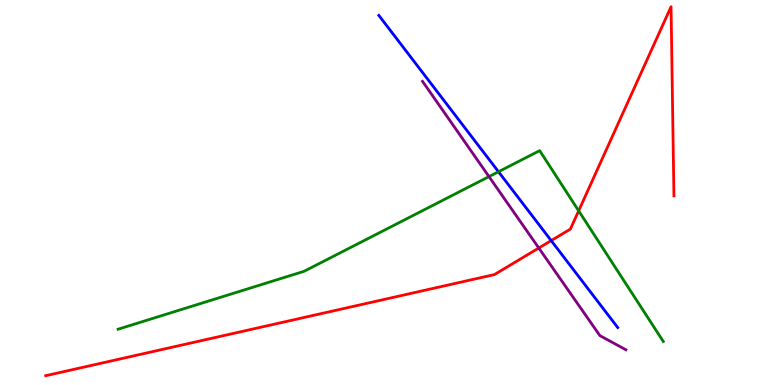[{'lines': ['blue', 'red'], 'intersections': [{'x': 7.11, 'y': 3.75}]}, {'lines': ['green', 'red'], 'intersections': [{'x': 7.47, 'y': 4.52}]}, {'lines': ['purple', 'red'], 'intersections': [{'x': 6.95, 'y': 3.56}]}, {'lines': ['blue', 'green'], 'intersections': [{'x': 6.43, 'y': 5.54}]}, {'lines': ['blue', 'purple'], 'intersections': []}, {'lines': ['green', 'purple'], 'intersections': [{'x': 6.31, 'y': 5.41}]}]